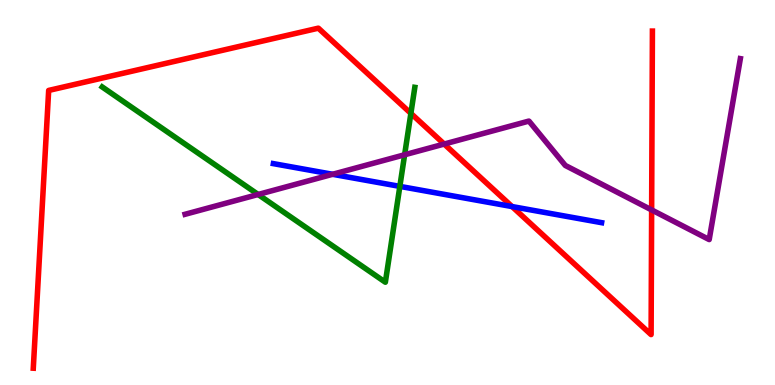[{'lines': ['blue', 'red'], 'intersections': [{'x': 6.61, 'y': 4.63}]}, {'lines': ['green', 'red'], 'intersections': [{'x': 5.3, 'y': 7.05}]}, {'lines': ['purple', 'red'], 'intersections': [{'x': 5.73, 'y': 6.26}, {'x': 8.41, 'y': 4.55}]}, {'lines': ['blue', 'green'], 'intersections': [{'x': 5.16, 'y': 5.16}]}, {'lines': ['blue', 'purple'], 'intersections': [{'x': 4.29, 'y': 5.47}]}, {'lines': ['green', 'purple'], 'intersections': [{'x': 3.33, 'y': 4.95}, {'x': 5.22, 'y': 5.98}]}]